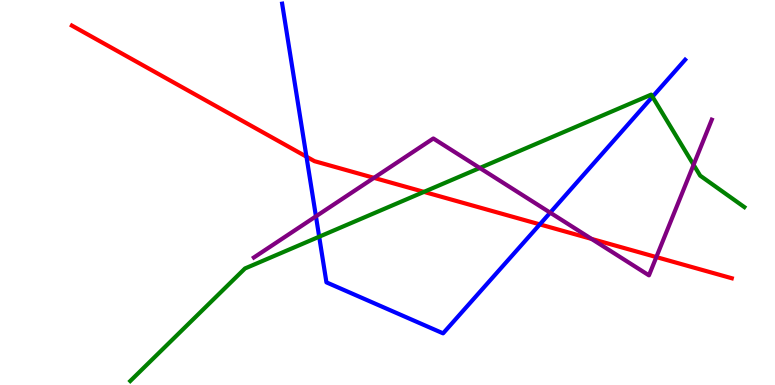[{'lines': ['blue', 'red'], 'intersections': [{'x': 3.95, 'y': 5.93}, {'x': 6.97, 'y': 4.17}]}, {'lines': ['green', 'red'], 'intersections': [{'x': 5.47, 'y': 5.02}]}, {'lines': ['purple', 'red'], 'intersections': [{'x': 4.83, 'y': 5.38}, {'x': 7.63, 'y': 3.79}, {'x': 8.47, 'y': 3.32}]}, {'lines': ['blue', 'green'], 'intersections': [{'x': 4.12, 'y': 3.85}, {'x': 8.42, 'y': 7.49}]}, {'lines': ['blue', 'purple'], 'intersections': [{'x': 4.08, 'y': 4.38}, {'x': 7.1, 'y': 4.48}]}, {'lines': ['green', 'purple'], 'intersections': [{'x': 6.19, 'y': 5.64}, {'x': 8.95, 'y': 5.72}]}]